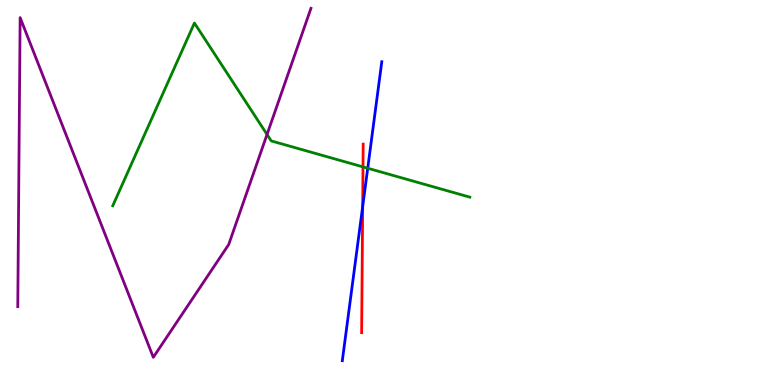[{'lines': ['blue', 'red'], 'intersections': [{'x': 4.68, 'y': 4.64}]}, {'lines': ['green', 'red'], 'intersections': [{'x': 4.68, 'y': 5.66}]}, {'lines': ['purple', 'red'], 'intersections': []}, {'lines': ['blue', 'green'], 'intersections': [{'x': 4.74, 'y': 5.63}]}, {'lines': ['blue', 'purple'], 'intersections': []}, {'lines': ['green', 'purple'], 'intersections': [{'x': 3.45, 'y': 6.51}]}]